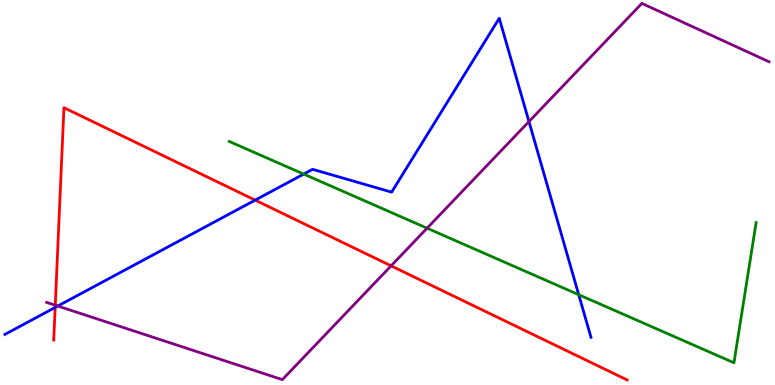[{'lines': ['blue', 'red'], 'intersections': [{'x': 0.712, 'y': 2.01}, {'x': 3.29, 'y': 4.8}]}, {'lines': ['green', 'red'], 'intersections': []}, {'lines': ['purple', 'red'], 'intersections': [{'x': 0.713, 'y': 2.07}, {'x': 5.05, 'y': 3.09}]}, {'lines': ['blue', 'green'], 'intersections': [{'x': 3.92, 'y': 5.48}, {'x': 7.47, 'y': 2.35}]}, {'lines': ['blue', 'purple'], 'intersections': [{'x': 0.746, 'y': 2.05}, {'x': 6.83, 'y': 6.84}]}, {'lines': ['green', 'purple'], 'intersections': [{'x': 5.51, 'y': 4.07}]}]